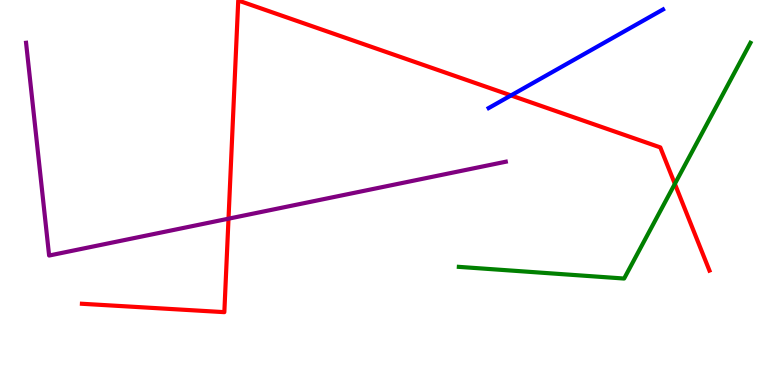[{'lines': ['blue', 'red'], 'intersections': [{'x': 6.59, 'y': 7.52}]}, {'lines': ['green', 'red'], 'intersections': [{'x': 8.71, 'y': 5.22}]}, {'lines': ['purple', 'red'], 'intersections': [{'x': 2.95, 'y': 4.32}]}, {'lines': ['blue', 'green'], 'intersections': []}, {'lines': ['blue', 'purple'], 'intersections': []}, {'lines': ['green', 'purple'], 'intersections': []}]